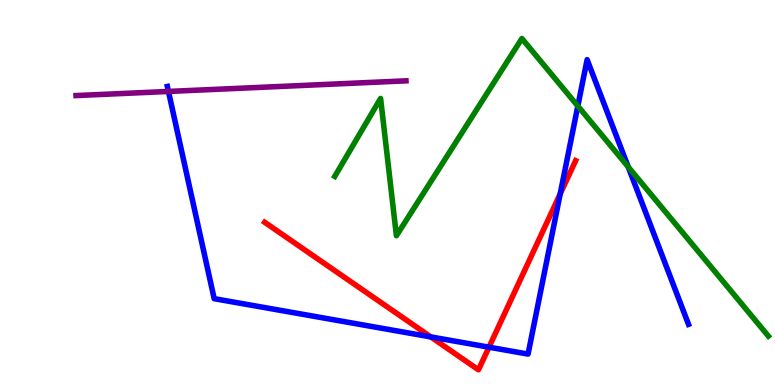[{'lines': ['blue', 'red'], 'intersections': [{'x': 5.56, 'y': 1.25}, {'x': 6.31, 'y': 0.982}, {'x': 7.23, 'y': 4.97}]}, {'lines': ['green', 'red'], 'intersections': []}, {'lines': ['purple', 'red'], 'intersections': []}, {'lines': ['blue', 'green'], 'intersections': [{'x': 7.46, 'y': 7.25}, {'x': 8.11, 'y': 5.67}]}, {'lines': ['blue', 'purple'], 'intersections': [{'x': 2.17, 'y': 7.62}]}, {'lines': ['green', 'purple'], 'intersections': []}]